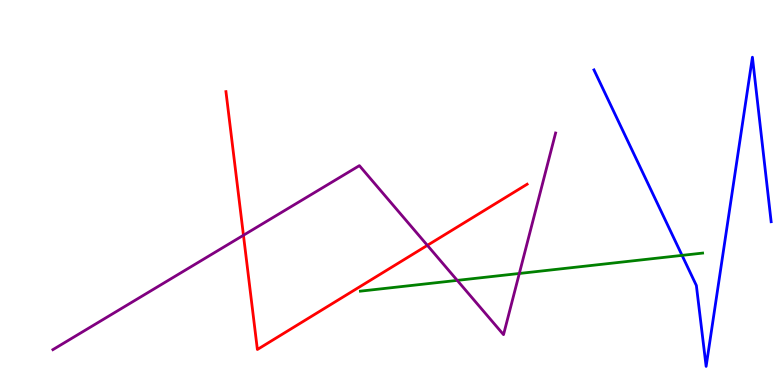[{'lines': ['blue', 'red'], 'intersections': []}, {'lines': ['green', 'red'], 'intersections': []}, {'lines': ['purple', 'red'], 'intersections': [{'x': 3.14, 'y': 3.89}, {'x': 5.51, 'y': 3.63}]}, {'lines': ['blue', 'green'], 'intersections': [{'x': 8.8, 'y': 3.37}]}, {'lines': ['blue', 'purple'], 'intersections': []}, {'lines': ['green', 'purple'], 'intersections': [{'x': 5.9, 'y': 2.72}, {'x': 6.7, 'y': 2.9}]}]